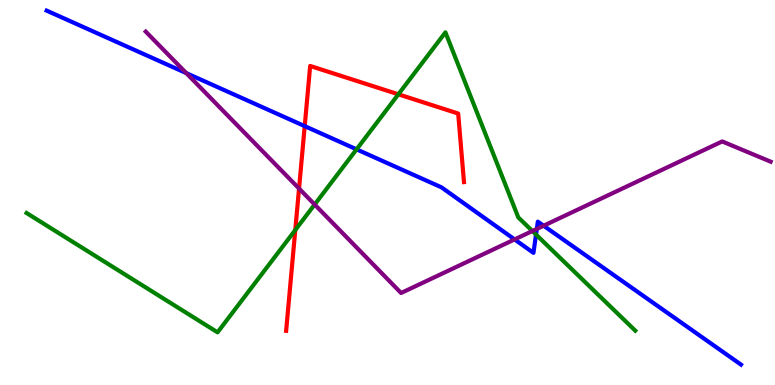[{'lines': ['blue', 'red'], 'intersections': [{'x': 3.93, 'y': 6.72}]}, {'lines': ['green', 'red'], 'intersections': [{'x': 3.81, 'y': 4.03}, {'x': 5.14, 'y': 7.55}]}, {'lines': ['purple', 'red'], 'intersections': [{'x': 3.86, 'y': 5.1}]}, {'lines': ['blue', 'green'], 'intersections': [{'x': 4.6, 'y': 6.12}, {'x': 6.92, 'y': 3.91}]}, {'lines': ['blue', 'purple'], 'intersections': [{'x': 2.4, 'y': 8.1}, {'x': 6.64, 'y': 3.78}, {'x': 6.93, 'y': 4.05}, {'x': 7.01, 'y': 4.14}]}, {'lines': ['green', 'purple'], 'intersections': [{'x': 4.06, 'y': 4.69}, {'x': 6.87, 'y': 4.0}]}]